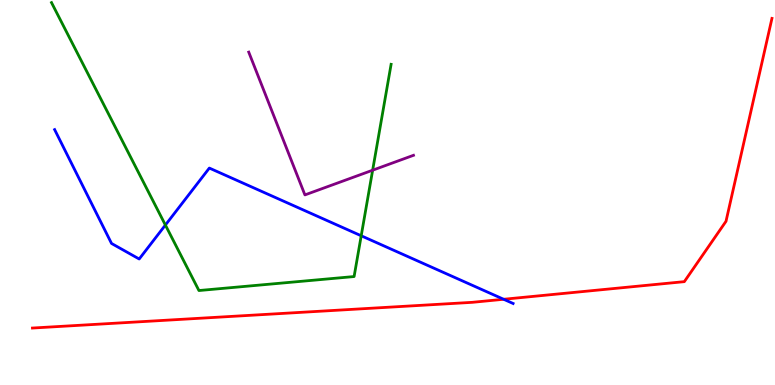[{'lines': ['blue', 'red'], 'intersections': [{'x': 6.5, 'y': 2.23}]}, {'lines': ['green', 'red'], 'intersections': []}, {'lines': ['purple', 'red'], 'intersections': []}, {'lines': ['blue', 'green'], 'intersections': [{'x': 2.13, 'y': 4.15}, {'x': 4.66, 'y': 3.88}]}, {'lines': ['blue', 'purple'], 'intersections': []}, {'lines': ['green', 'purple'], 'intersections': [{'x': 4.81, 'y': 5.58}]}]